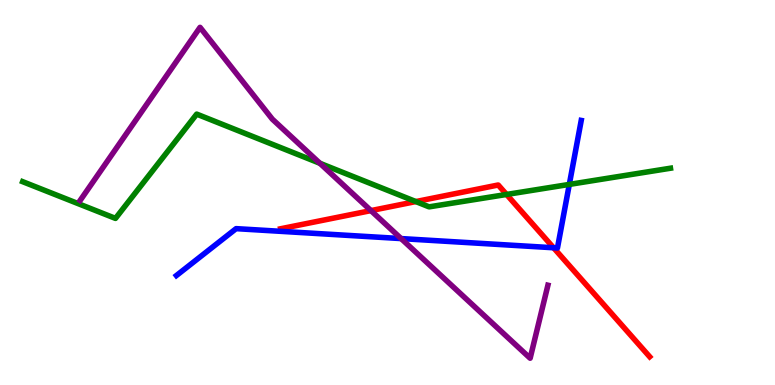[{'lines': ['blue', 'red'], 'intersections': [{'x': 7.14, 'y': 3.56}]}, {'lines': ['green', 'red'], 'intersections': [{'x': 5.37, 'y': 4.76}, {'x': 6.54, 'y': 4.95}]}, {'lines': ['purple', 'red'], 'intersections': [{'x': 4.79, 'y': 4.53}]}, {'lines': ['blue', 'green'], 'intersections': [{'x': 7.35, 'y': 5.21}]}, {'lines': ['blue', 'purple'], 'intersections': [{'x': 5.18, 'y': 3.8}]}, {'lines': ['green', 'purple'], 'intersections': [{'x': 4.13, 'y': 5.76}]}]